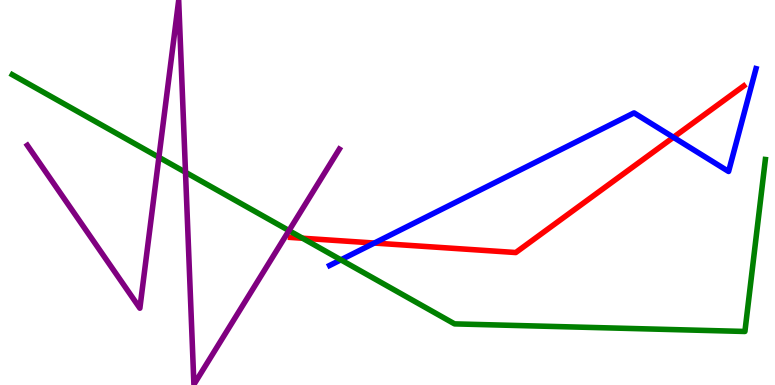[{'lines': ['blue', 'red'], 'intersections': [{'x': 4.83, 'y': 3.69}, {'x': 8.69, 'y': 6.43}]}, {'lines': ['green', 'red'], 'intersections': [{'x': 3.9, 'y': 3.81}]}, {'lines': ['purple', 'red'], 'intersections': []}, {'lines': ['blue', 'green'], 'intersections': [{'x': 4.4, 'y': 3.25}]}, {'lines': ['blue', 'purple'], 'intersections': []}, {'lines': ['green', 'purple'], 'intersections': [{'x': 2.05, 'y': 5.91}, {'x': 2.39, 'y': 5.53}, {'x': 3.73, 'y': 4.01}]}]